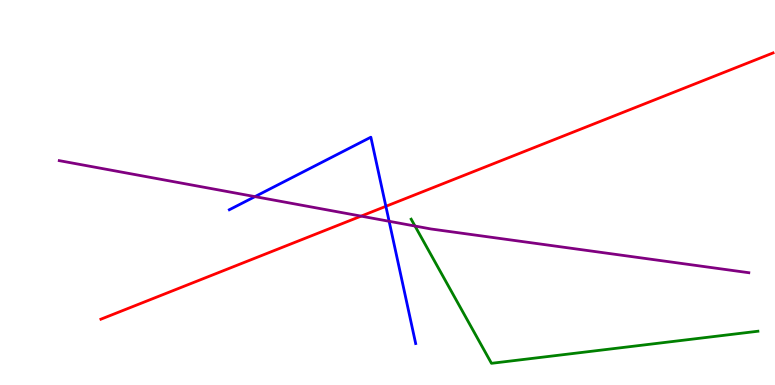[{'lines': ['blue', 'red'], 'intersections': [{'x': 4.98, 'y': 4.64}]}, {'lines': ['green', 'red'], 'intersections': []}, {'lines': ['purple', 'red'], 'intersections': [{'x': 4.66, 'y': 4.39}]}, {'lines': ['blue', 'green'], 'intersections': []}, {'lines': ['blue', 'purple'], 'intersections': [{'x': 3.29, 'y': 4.89}, {'x': 5.02, 'y': 4.25}]}, {'lines': ['green', 'purple'], 'intersections': [{'x': 5.35, 'y': 4.13}]}]